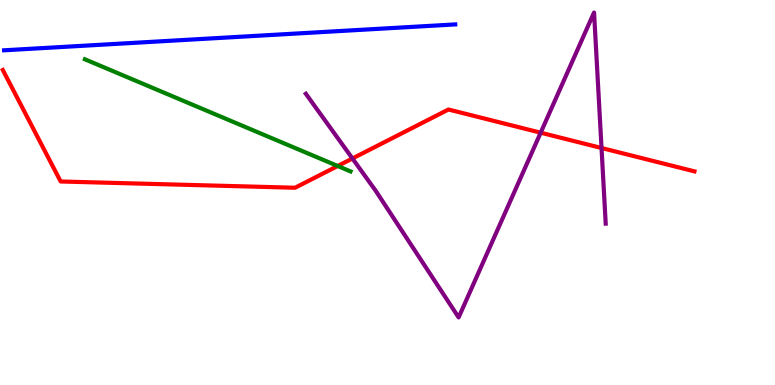[{'lines': ['blue', 'red'], 'intersections': []}, {'lines': ['green', 'red'], 'intersections': [{'x': 4.36, 'y': 5.69}]}, {'lines': ['purple', 'red'], 'intersections': [{'x': 4.55, 'y': 5.88}, {'x': 6.98, 'y': 6.55}, {'x': 7.76, 'y': 6.16}]}, {'lines': ['blue', 'green'], 'intersections': []}, {'lines': ['blue', 'purple'], 'intersections': []}, {'lines': ['green', 'purple'], 'intersections': []}]